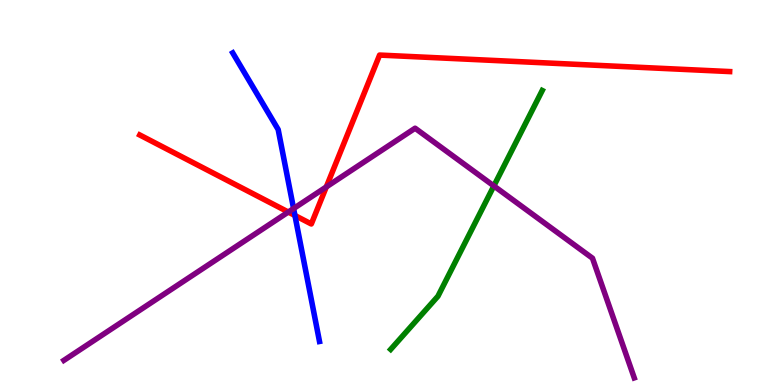[{'lines': ['blue', 'red'], 'intersections': [{'x': 3.81, 'y': 4.4}]}, {'lines': ['green', 'red'], 'intersections': []}, {'lines': ['purple', 'red'], 'intersections': [{'x': 3.72, 'y': 4.49}, {'x': 4.21, 'y': 5.14}]}, {'lines': ['blue', 'green'], 'intersections': []}, {'lines': ['blue', 'purple'], 'intersections': [{'x': 3.79, 'y': 4.58}]}, {'lines': ['green', 'purple'], 'intersections': [{'x': 6.37, 'y': 5.17}]}]